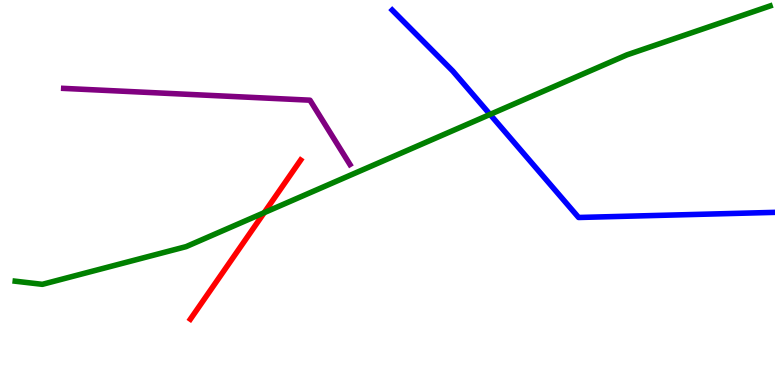[{'lines': ['blue', 'red'], 'intersections': []}, {'lines': ['green', 'red'], 'intersections': [{'x': 3.41, 'y': 4.48}]}, {'lines': ['purple', 'red'], 'intersections': []}, {'lines': ['blue', 'green'], 'intersections': [{'x': 6.32, 'y': 7.03}]}, {'lines': ['blue', 'purple'], 'intersections': []}, {'lines': ['green', 'purple'], 'intersections': []}]